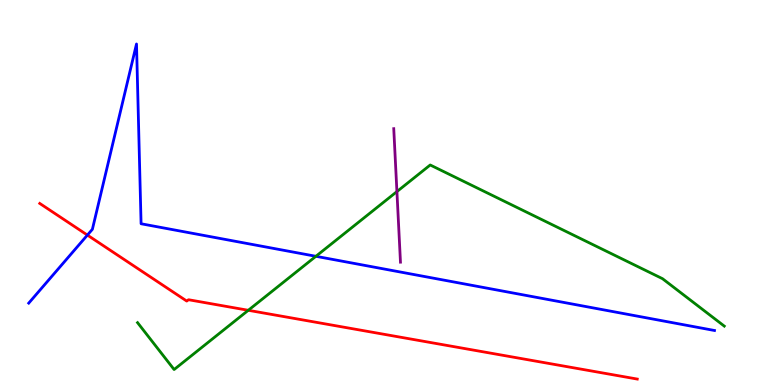[{'lines': ['blue', 'red'], 'intersections': [{'x': 1.13, 'y': 3.89}]}, {'lines': ['green', 'red'], 'intersections': [{'x': 3.2, 'y': 1.94}]}, {'lines': ['purple', 'red'], 'intersections': []}, {'lines': ['blue', 'green'], 'intersections': [{'x': 4.08, 'y': 3.34}]}, {'lines': ['blue', 'purple'], 'intersections': []}, {'lines': ['green', 'purple'], 'intersections': [{'x': 5.12, 'y': 5.02}]}]